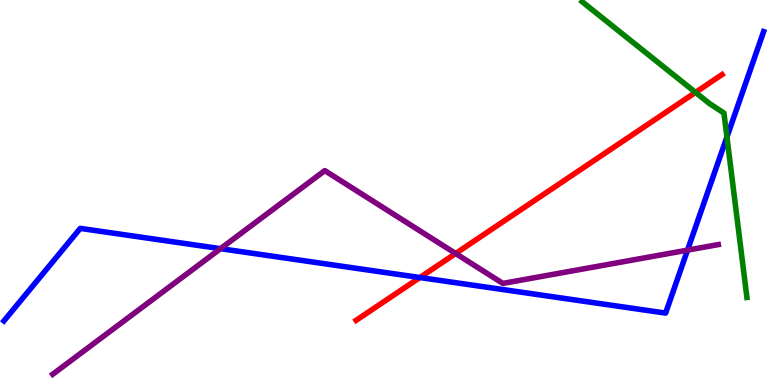[{'lines': ['blue', 'red'], 'intersections': [{'x': 5.42, 'y': 2.79}]}, {'lines': ['green', 'red'], 'intersections': [{'x': 8.97, 'y': 7.6}]}, {'lines': ['purple', 'red'], 'intersections': [{'x': 5.88, 'y': 3.42}]}, {'lines': ['blue', 'green'], 'intersections': [{'x': 9.38, 'y': 6.44}]}, {'lines': ['blue', 'purple'], 'intersections': [{'x': 2.85, 'y': 3.54}, {'x': 8.87, 'y': 3.5}]}, {'lines': ['green', 'purple'], 'intersections': []}]